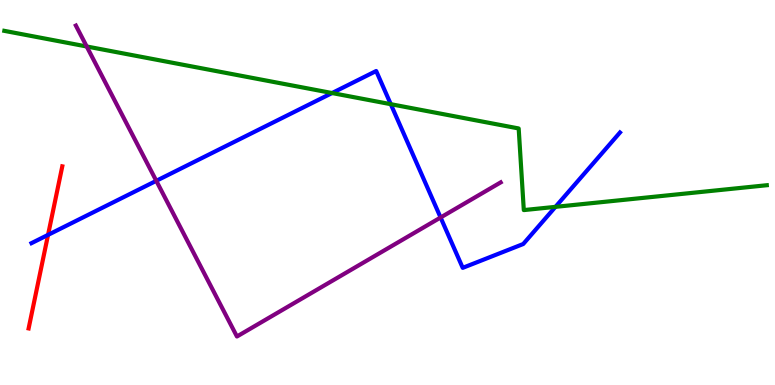[{'lines': ['blue', 'red'], 'intersections': [{'x': 0.62, 'y': 3.9}]}, {'lines': ['green', 'red'], 'intersections': []}, {'lines': ['purple', 'red'], 'intersections': []}, {'lines': ['blue', 'green'], 'intersections': [{'x': 4.28, 'y': 7.58}, {'x': 5.04, 'y': 7.29}, {'x': 7.17, 'y': 4.63}]}, {'lines': ['blue', 'purple'], 'intersections': [{'x': 2.02, 'y': 5.3}, {'x': 5.69, 'y': 4.35}]}, {'lines': ['green', 'purple'], 'intersections': [{'x': 1.12, 'y': 8.79}]}]